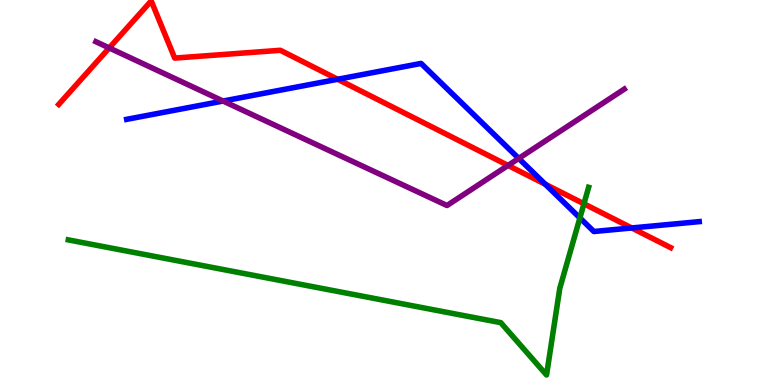[{'lines': ['blue', 'red'], 'intersections': [{'x': 4.36, 'y': 7.94}, {'x': 7.04, 'y': 5.21}, {'x': 8.15, 'y': 4.08}]}, {'lines': ['green', 'red'], 'intersections': [{'x': 7.53, 'y': 4.71}]}, {'lines': ['purple', 'red'], 'intersections': [{'x': 1.41, 'y': 8.76}, {'x': 6.56, 'y': 5.7}]}, {'lines': ['blue', 'green'], 'intersections': [{'x': 7.48, 'y': 4.34}]}, {'lines': ['blue', 'purple'], 'intersections': [{'x': 2.88, 'y': 7.38}, {'x': 6.69, 'y': 5.89}]}, {'lines': ['green', 'purple'], 'intersections': []}]